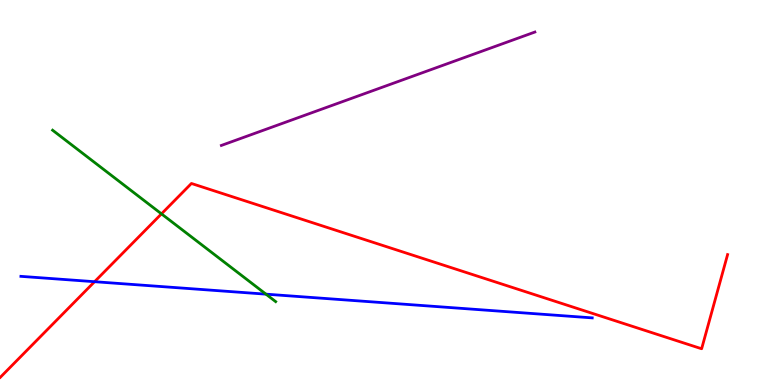[{'lines': ['blue', 'red'], 'intersections': [{'x': 1.22, 'y': 2.68}]}, {'lines': ['green', 'red'], 'intersections': [{'x': 2.08, 'y': 4.45}]}, {'lines': ['purple', 'red'], 'intersections': []}, {'lines': ['blue', 'green'], 'intersections': [{'x': 3.43, 'y': 2.36}]}, {'lines': ['blue', 'purple'], 'intersections': []}, {'lines': ['green', 'purple'], 'intersections': []}]